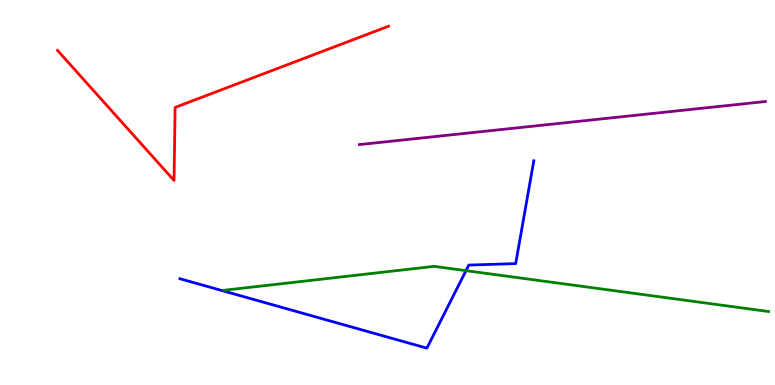[{'lines': ['blue', 'red'], 'intersections': []}, {'lines': ['green', 'red'], 'intersections': []}, {'lines': ['purple', 'red'], 'intersections': []}, {'lines': ['blue', 'green'], 'intersections': [{'x': 6.01, 'y': 2.97}]}, {'lines': ['blue', 'purple'], 'intersections': []}, {'lines': ['green', 'purple'], 'intersections': []}]